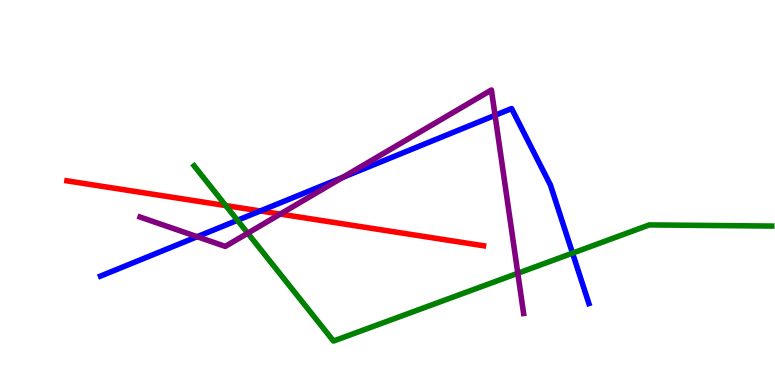[{'lines': ['blue', 'red'], 'intersections': [{'x': 3.36, 'y': 4.52}]}, {'lines': ['green', 'red'], 'intersections': [{'x': 2.91, 'y': 4.66}]}, {'lines': ['purple', 'red'], 'intersections': [{'x': 3.62, 'y': 4.44}]}, {'lines': ['blue', 'green'], 'intersections': [{'x': 3.06, 'y': 4.28}, {'x': 7.39, 'y': 3.42}]}, {'lines': ['blue', 'purple'], 'intersections': [{'x': 2.54, 'y': 3.85}, {'x': 4.42, 'y': 5.39}, {'x': 6.39, 'y': 7.01}]}, {'lines': ['green', 'purple'], 'intersections': [{'x': 3.2, 'y': 3.94}, {'x': 6.68, 'y': 2.9}]}]